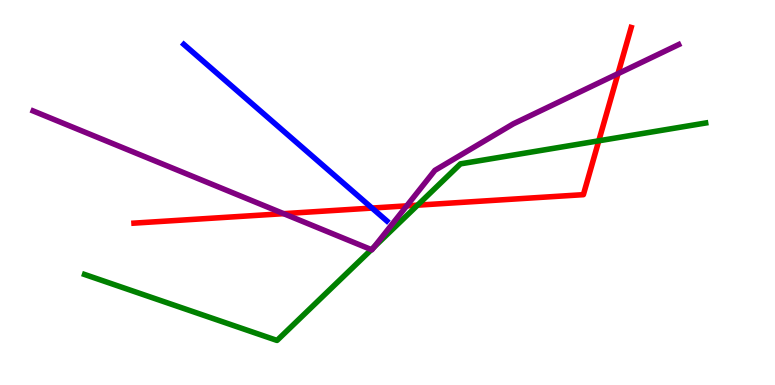[{'lines': ['blue', 'red'], 'intersections': [{'x': 4.8, 'y': 4.6}]}, {'lines': ['green', 'red'], 'intersections': [{'x': 5.39, 'y': 4.67}, {'x': 7.73, 'y': 6.34}]}, {'lines': ['purple', 'red'], 'intersections': [{'x': 3.66, 'y': 4.45}, {'x': 5.25, 'y': 4.65}, {'x': 7.97, 'y': 8.09}]}, {'lines': ['blue', 'green'], 'intersections': []}, {'lines': ['blue', 'purple'], 'intersections': []}, {'lines': ['green', 'purple'], 'intersections': [{'x': 4.79, 'y': 3.52}, {'x': 4.83, 'y': 3.58}]}]